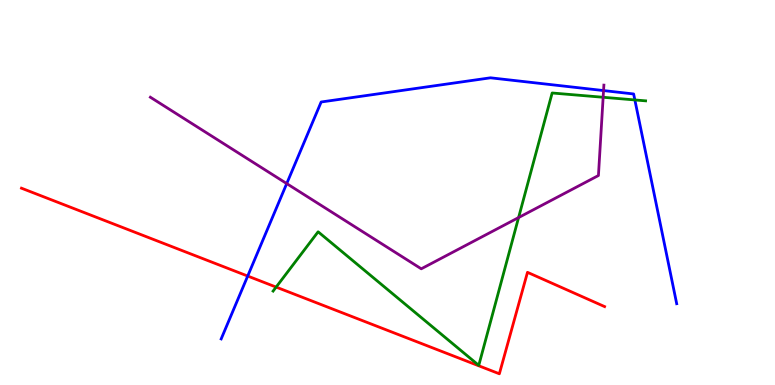[{'lines': ['blue', 'red'], 'intersections': [{'x': 3.2, 'y': 2.83}]}, {'lines': ['green', 'red'], 'intersections': [{'x': 3.56, 'y': 2.54}]}, {'lines': ['purple', 'red'], 'intersections': []}, {'lines': ['blue', 'green'], 'intersections': [{'x': 8.19, 'y': 7.4}]}, {'lines': ['blue', 'purple'], 'intersections': [{'x': 3.7, 'y': 5.23}, {'x': 7.79, 'y': 7.65}]}, {'lines': ['green', 'purple'], 'intersections': [{'x': 6.69, 'y': 4.35}, {'x': 7.78, 'y': 7.47}]}]